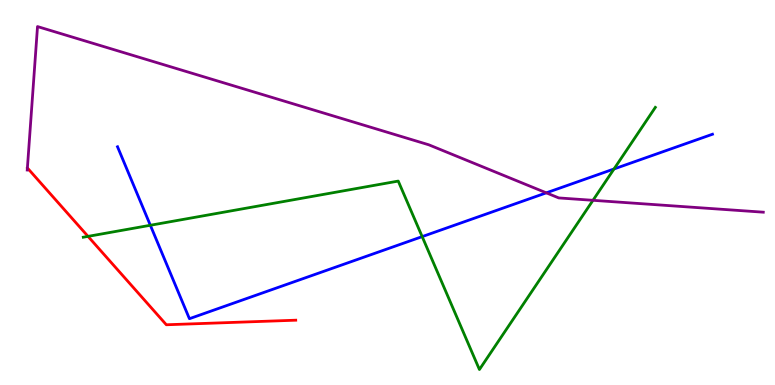[{'lines': ['blue', 'red'], 'intersections': []}, {'lines': ['green', 'red'], 'intersections': [{'x': 1.14, 'y': 3.86}]}, {'lines': ['purple', 'red'], 'intersections': []}, {'lines': ['blue', 'green'], 'intersections': [{'x': 1.94, 'y': 4.15}, {'x': 5.45, 'y': 3.85}, {'x': 7.92, 'y': 5.61}]}, {'lines': ['blue', 'purple'], 'intersections': [{'x': 7.05, 'y': 4.99}]}, {'lines': ['green', 'purple'], 'intersections': [{'x': 7.65, 'y': 4.8}]}]